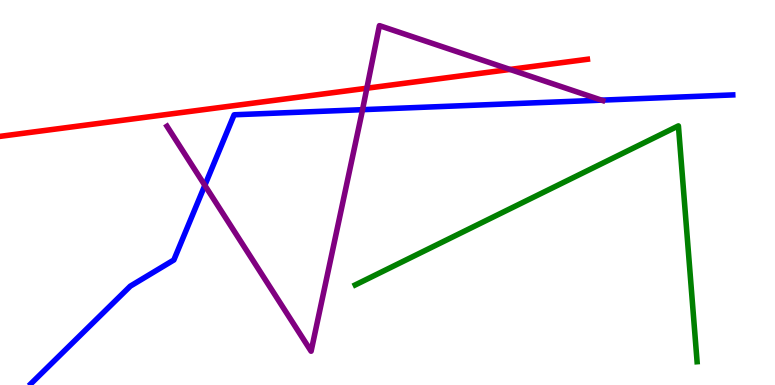[{'lines': ['blue', 'red'], 'intersections': []}, {'lines': ['green', 'red'], 'intersections': []}, {'lines': ['purple', 'red'], 'intersections': [{'x': 4.73, 'y': 7.71}, {'x': 6.58, 'y': 8.2}]}, {'lines': ['blue', 'green'], 'intersections': []}, {'lines': ['blue', 'purple'], 'intersections': [{'x': 2.64, 'y': 5.19}, {'x': 4.68, 'y': 7.15}, {'x': 7.76, 'y': 7.4}]}, {'lines': ['green', 'purple'], 'intersections': []}]